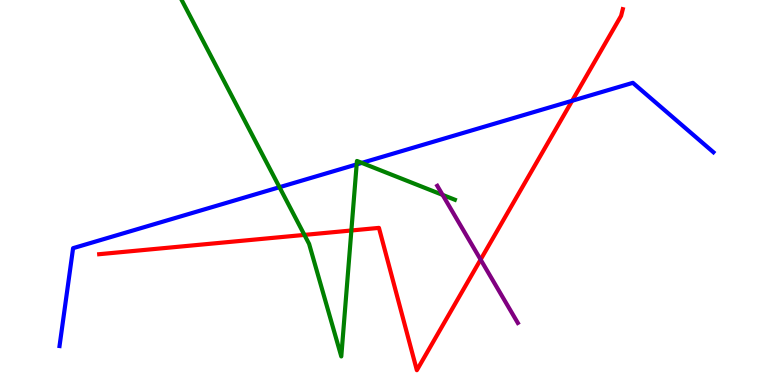[{'lines': ['blue', 'red'], 'intersections': [{'x': 7.38, 'y': 7.38}]}, {'lines': ['green', 'red'], 'intersections': [{'x': 3.93, 'y': 3.9}, {'x': 4.53, 'y': 4.01}]}, {'lines': ['purple', 'red'], 'intersections': [{'x': 6.2, 'y': 3.26}]}, {'lines': ['blue', 'green'], 'intersections': [{'x': 3.61, 'y': 5.14}, {'x': 4.6, 'y': 5.73}, {'x': 4.67, 'y': 5.77}]}, {'lines': ['blue', 'purple'], 'intersections': []}, {'lines': ['green', 'purple'], 'intersections': [{'x': 5.71, 'y': 4.94}]}]